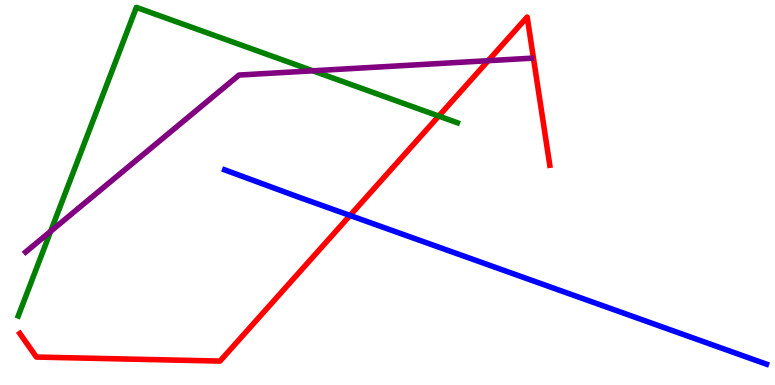[{'lines': ['blue', 'red'], 'intersections': [{'x': 4.52, 'y': 4.4}]}, {'lines': ['green', 'red'], 'intersections': [{'x': 5.66, 'y': 6.99}]}, {'lines': ['purple', 'red'], 'intersections': [{'x': 6.3, 'y': 8.42}]}, {'lines': ['blue', 'green'], 'intersections': []}, {'lines': ['blue', 'purple'], 'intersections': []}, {'lines': ['green', 'purple'], 'intersections': [{'x': 0.654, 'y': 3.99}, {'x': 4.04, 'y': 8.16}]}]